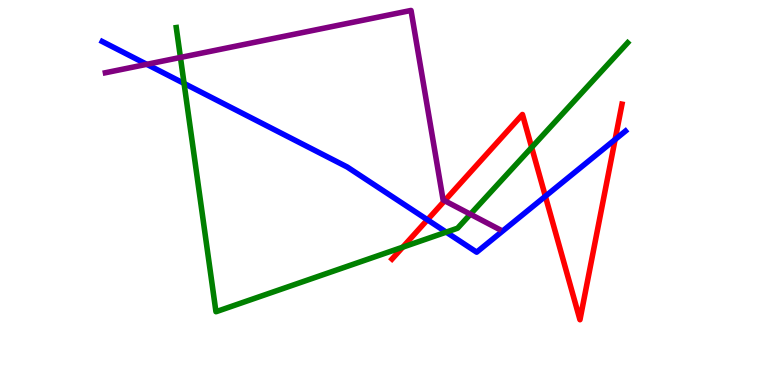[{'lines': ['blue', 'red'], 'intersections': [{'x': 5.52, 'y': 4.29}, {'x': 7.04, 'y': 4.9}, {'x': 7.94, 'y': 6.38}]}, {'lines': ['green', 'red'], 'intersections': [{'x': 5.2, 'y': 3.58}, {'x': 6.86, 'y': 6.17}]}, {'lines': ['purple', 'red'], 'intersections': [{'x': 5.74, 'y': 4.79}]}, {'lines': ['blue', 'green'], 'intersections': [{'x': 2.38, 'y': 7.83}, {'x': 5.76, 'y': 3.97}]}, {'lines': ['blue', 'purple'], 'intersections': [{'x': 1.89, 'y': 8.33}]}, {'lines': ['green', 'purple'], 'intersections': [{'x': 2.33, 'y': 8.51}, {'x': 6.07, 'y': 4.44}]}]